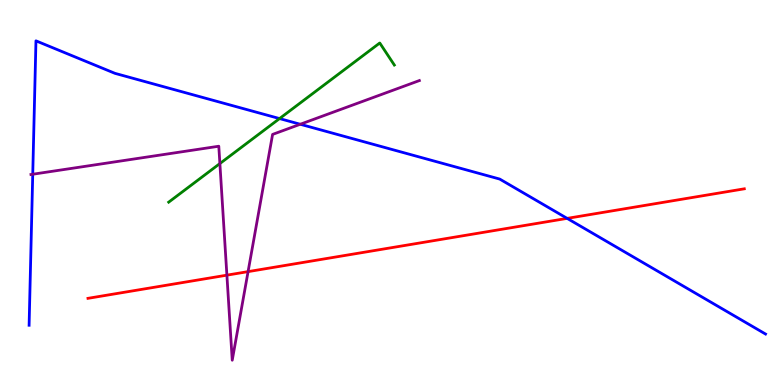[{'lines': ['blue', 'red'], 'intersections': [{'x': 7.32, 'y': 4.33}]}, {'lines': ['green', 'red'], 'intersections': []}, {'lines': ['purple', 'red'], 'intersections': [{'x': 2.93, 'y': 2.85}, {'x': 3.2, 'y': 2.94}]}, {'lines': ['blue', 'green'], 'intersections': [{'x': 3.61, 'y': 6.92}]}, {'lines': ['blue', 'purple'], 'intersections': [{'x': 0.422, 'y': 5.47}, {'x': 3.87, 'y': 6.77}]}, {'lines': ['green', 'purple'], 'intersections': [{'x': 2.84, 'y': 5.75}]}]